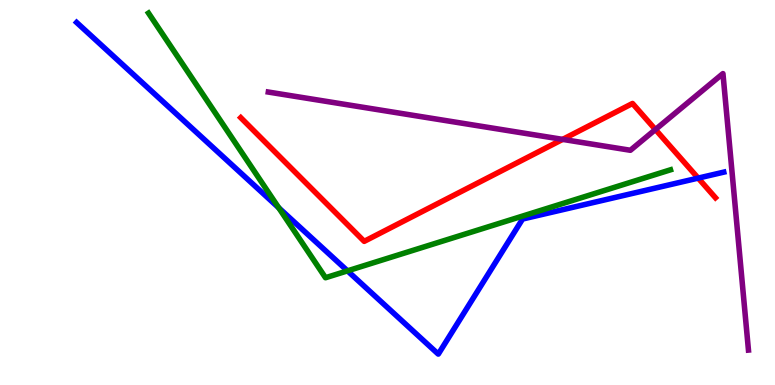[{'lines': ['blue', 'red'], 'intersections': [{'x': 9.01, 'y': 5.37}]}, {'lines': ['green', 'red'], 'intersections': []}, {'lines': ['purple', 'red'], 'intersections': [{'x': 7.26, 'y': 6.38}, {'x': 8.46, 'y': 6.64}]}, {'lines': ['blue', 'green'], 'intersections': [{'x': 3.6, 'y': 4.6}, {'x': 4.48, 'y': 2.96}]}, {'lines': ['blue', 'purple'], 'intersections': []}, {'lines': ['green', 'purple'], 'intersections': []}]